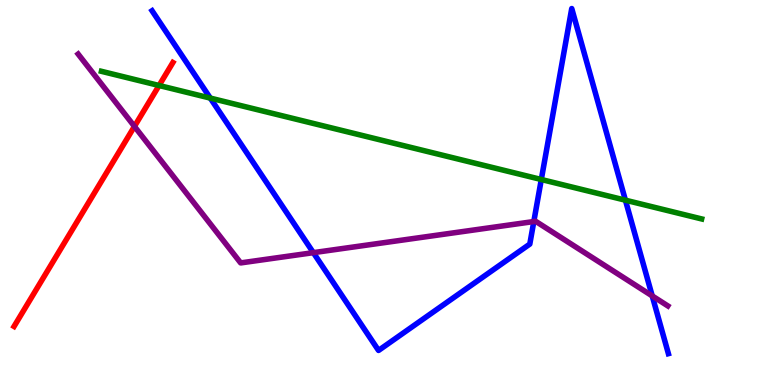[{'lines': ['blue', 'red'], 'intersections': []}, {'lines': ['green', 'red'], 'intersections': [{'x': 2.05, 'y': 7.78}]}, {'lines': ['purple', 'red'], 'intersections': [{'x': 1.73, 'y': 6.72}]}, {'lines': ['blue', 'green'], 'intersections': [{'x': 2.71, 'y': 7.45}, {'x': 6.98, 'y': 5.34}, {'x': 8.07, 'y': 4.8}]}, {'lines': ['blue', 'purple'], 'intersections': [{'x': 4.04, 'y': 3.44}, {'x': 6.89, 'y': 4.25}, {'x': 8.42, 'y': 2.31}]}, {'lines': ['green', 'purple'], 'intersections': []}]